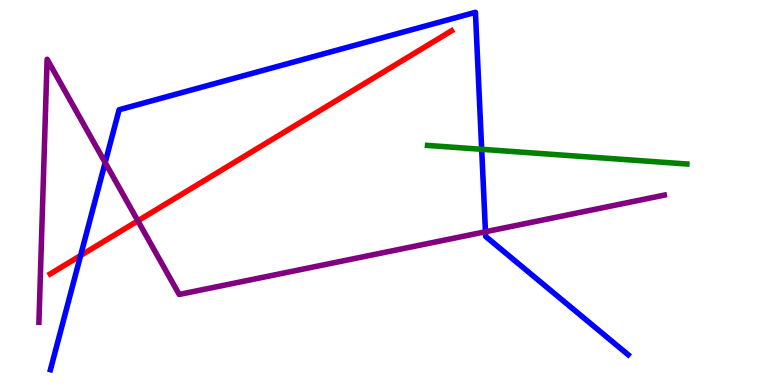[{'lines': ['blue', 'red'], 'intersections': [{'x': 1.04, 'y': 3.36}]}, {'lines': ['green', 'red'], 'intersections': []}, {'lines': ['purple', 'red'], 'intersections': [{'x': 1.78, 'y': 4.26}]}, {'lines': ['blue', 'green'], 'intersections': [{'x': 6.22, 'y': 6.12}]}, {'lines': ['blue', 'purple'], 'intersections': [{'x': 1.36, 'y': 5.78}, {'x': 6.26, 'y': 3.98}]}, {'lines': ['green', 'purple'], 'intersections': []}]